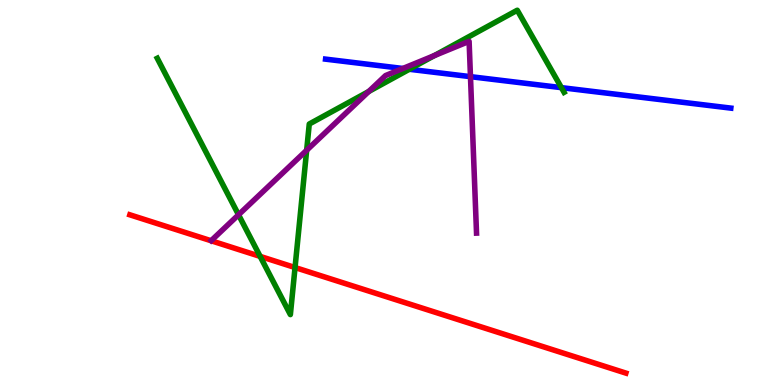[{'lines': ['blue', 'red'], 'intersections': []}, {'lines': ['green', 'red'], 'intersections': [{'x': 3.36, 'y': 3.34}, {'x': 3.81, 'y': 3.05}]}, {'lines': ['purple', 'red'], 'intersections': []}, {'lines': ['blue', 'green'], 'intersections': [{'x': 5.28, 'y': 8.2}, {'x': 7.24, 'y': 7.72}]}, {'lines': ['blue', 'purple'], 'intersections': [{'x': 5.2, 'y': 8.22}, {'x': 6.07, 'y': 8.01}]}, {'lines': ['green', 'purple'], 'intersections': [{'x': 3.08, 'y': 4.42}, {'x': 3.96, 'y': 6.1}, {'x': 4.76, 'y': 7.62}, {'x': 5.61, 'y': 8.56}]}]